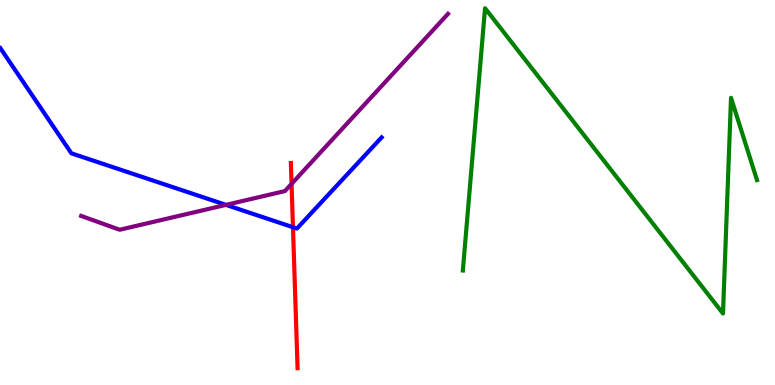[{'lines': ['blue', 'red'], 'intersections': [{'x': 3.78, 'y': 4.1}]}, {'lines': ['green', 'red'], 'intersections': []}, {'lines': ['purple', 'red'], 'intersections': [{'x': 3.76, 'y': 5.22}]}, {'lines': ['blue', 'green'], 'intersections': []}, {'lines': ['blue', 'purple'], 'intersections': [{'x': 2.92, 'y': 4.68}]}, {'lines': ['green', 'purple'], 'intersections': []}]